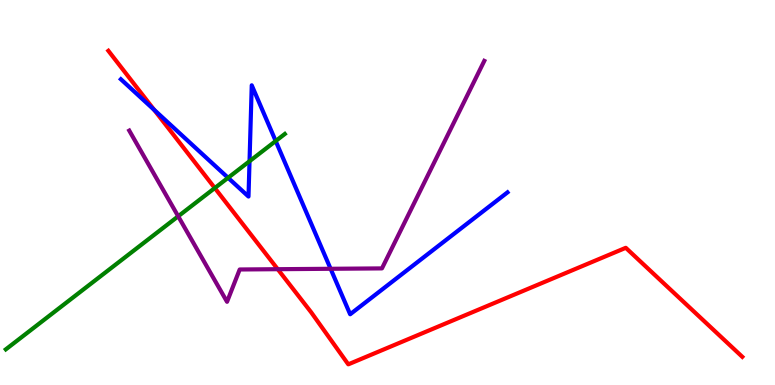[{'lines': ['blue', 'red'], 'intersections': [{'x': 1.99, 'y': 7.15}]}, {'lines': ['green', 'red'], 'intersections': [{'x': 2.77, 'y': 5.12}]}, {'lines': ['purple', 'red'], 'intersections': [{'x': 3.58, 'y': 3.01}]}, {'lines': ['blue', 'green'], 'intersections': [{'x': 2.94, 'y': 5.38}, {'x': 3.22, 'y': 5.81}, {'x': 3.56, 'y': 6.34}]}, {'lines': ['blue', 'purple'], 'intersections': [{'x': 4.27, 'y': 3.02}]}, {'lines': ['green', 'purple'], 'intersections': [{'x': 2.3, 'y': 4.38}]}]